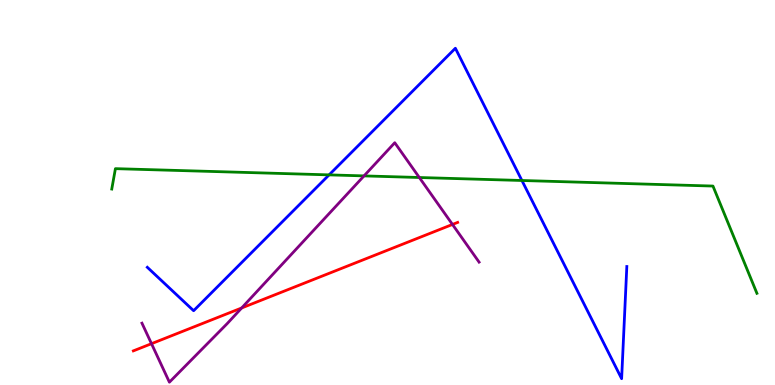[{'lines': ['blue', 'red'], 'intersections': []}, {'lines': ['green', 'red'], 'intersections': []}, {'lines': ['purple', 'red'], 'intersections': [{'x': 1.95, 'y': 1.07}, {'x': 3.12, 'y': 2.0}, {'x': 5.84, 'y': 4.17}]}, {'lines': ['blue', 'green'], 'intersections': [{'x': 4.25, 'y': 5.46}, {'x': 6.73, 'y': 5.31}]}, {'lines': ['blue', 'purple'], 'intersections': []}, {'lines': ['green', 'purple'], 'intersections': [{'x': 4.7, 'y': 5.43}, {'x': 5.41, 'y': 5.39}]}]